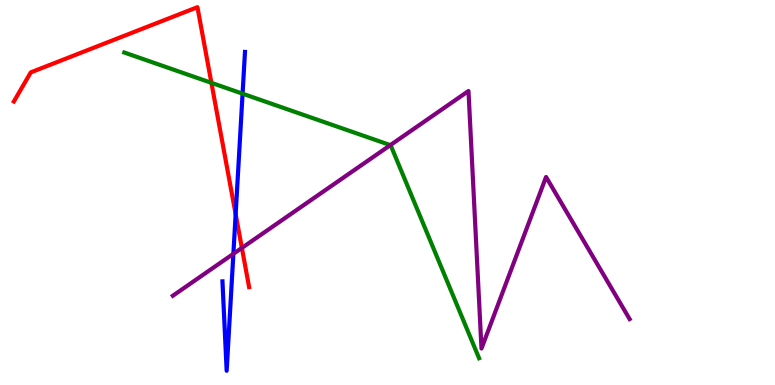[{'lines': ['blue', 'red'], 'intersections': [{'x': 3.04, 'y': 4.44}]}, {'lines': ['green', 'red'], 'intersections': [{'x': 2.73, 'y': 7.85}]}, {'lines': ['purple', 'red'], 'intersections': [{'x': 3.12, 'y': 3.56}]}, {'lines': ['blue', 'green'], 'intersections': [{'x': 3.13, 'y': 7.57}]}, {'lines': ['blue', 'purple'], 'intersections': [{'x': 3.01, 'y': 3.41}]}, {'lines': ['green', 'purple'], 'intersections': [{'x': 5.04, 'y': 6.23}]}]